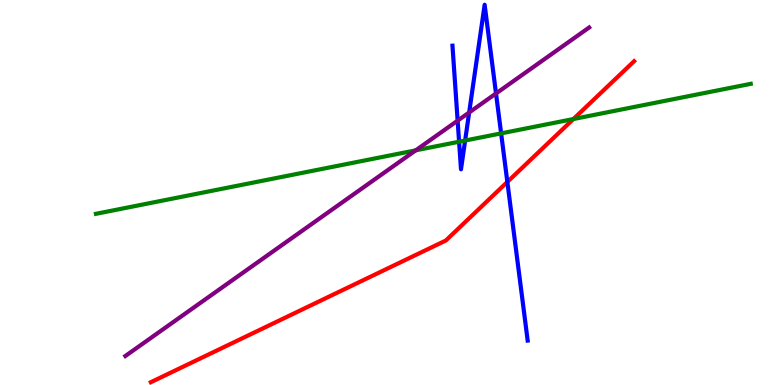[{'lines': ['blue', 'red'], 'intersections': [{'x': 6.55, 'y': 5.27}]}, {'lines': ['green', 'red'], 'intersections': [{'x': 7.4, 'y': 6.91}]}, {'lines': ['purple', 'red'], 'intersections': []}, {'lines': ['blue', 'green'], 'intersections': [{'x': 5.92, 'y': 6.32}, {'x': 6.0, 'y': 6.35}, {'x': 6.47, 'y': 6.54}]}, {'lines': ['blue', 'purple'], 'intersections': [{'x': 5.9, 'y': 6.87}, {'x': 6.05, 'y': 7.08}, {'x': 6.4, 'y': 7.57}]}, {'lines': ['green', 'purple'], 'intersections': [{'x': 5.36, 'y': 6.1}]}]